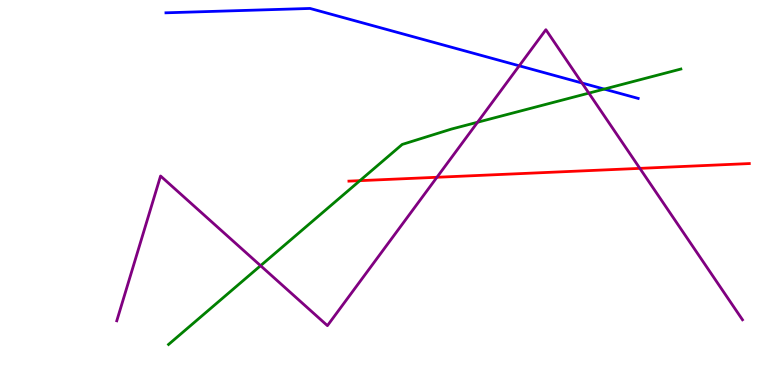[{'lines': ['blue', 'red'], 'intersections': []}, {'lines': ['green', 'red'], 'intersections': [{'x': 4.64, 'y': 5.31}]}, {'lines': ['purple', 'red'], 'intersections': [{'x': 5.64, 'y': 5.4}, {'x': 8.26, 'y': 5.63}]}, {'lines': ['blue', 'green'], 'intersections': [{'x': 7.8, 'y': 7.69}]}, {'lines': ['blue', 'purple'], 'intersections': [{'x': 6.7, 'y': 8.29}, {'x': 7.51, 'y': 7.84}]}, {'lines': ['green', 'purple'], 'intersections': [{'x': 3.36, 'y': 3.1}, {'x': 6.16, 'y': 6.83}, {'x': 7.6, 'y': 7.58}]}]